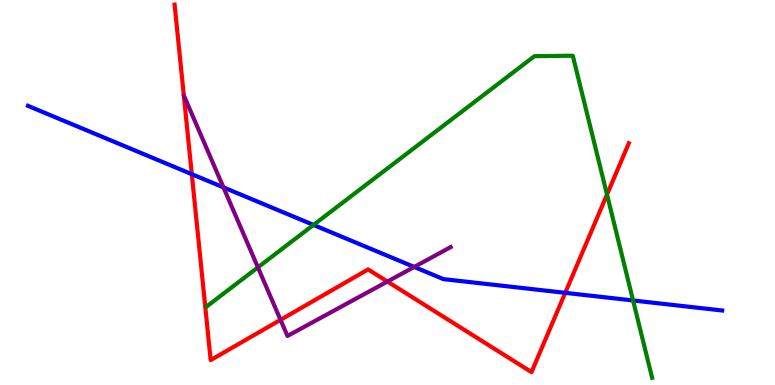[{'lines': ['blue', 'red'], 'intersections': [{'x': 2.47, 'y': 5.48}, {'x': 7.29, 'y': 2.39}]}, {'lines': ['green', 'red'], 'intersections': [{'x': 7.83, 'y': 4.95}]}, {'lines': ['purple', 'red'], 'intersections': [{'x': 3.62, 'y': 1.69}, {'x': 5.0, 'y': 2.69}]}, {'lines': ['blue', 'green'], 'intersections': [{'x': 4.04, 'y': 4.16}, {'x': 8.17, 'y': 2.2}]}, {'lines': ['blue', 'purple'], 'intersections': [{'x': 2.88, 'y': 5.13}, {'x': 5.34, 'y': 3.07}]}, {'lines': ['green', 'purple'], 'intersections': [{'x': 3.33, 'y': 3.06}]}]